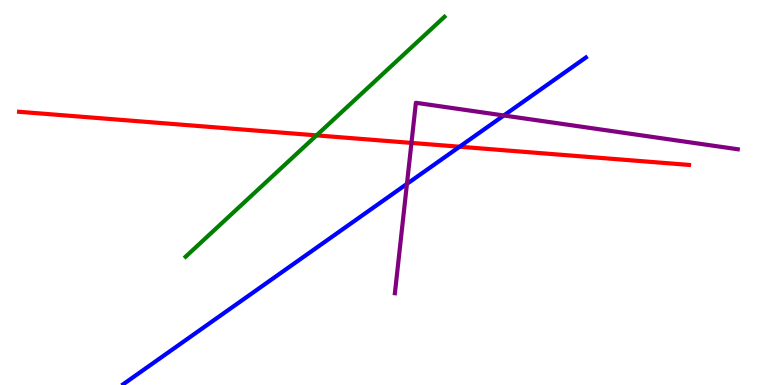[{'lines': ['blue', 'red'], 'intersections': [{'x': 5.93, 'y': 6.19}]}, {'lines': ['green', 'red'], 'intersections': [{'x': 4.08, 'y': 6.48}]}, {'lines': ['purple', 'red'], 'intersections': [{'x': 5.31, 'y': 6.29}]}, {'lines': ['blue', 'green'], 'intersections': []}, {'lines': ['blue', 'purple'], 'intersections': [{'x': 5.25, 'y': 5.22}, {'x': 6.5, 'y': 7.0}]}, {'lines': ['green', 'purple'], 'intersections': []}]